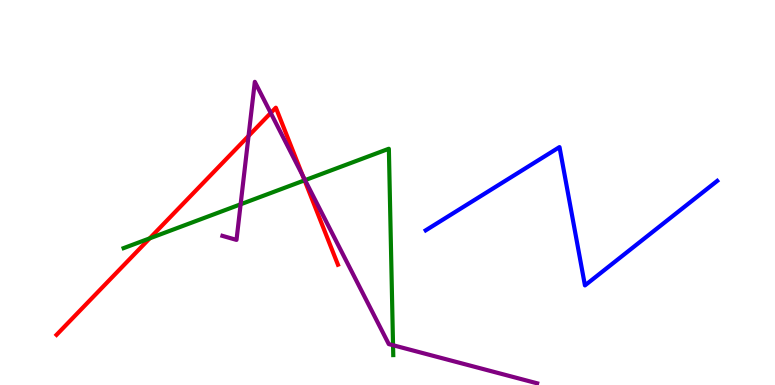[{'lines': ['blue', 'red'], 'intersections': []}, {'lines': ['green', 'red'], 'intersections': [{'x': 1.93, 'y': 3.81}, {'x': 3.93, 'y': 5.32}]}, {'lines': ['purple', 'red'], 'intersections': [{'x': 3.21, 'y': 6.47}, {'x': 3.49, 'y': 7.07}, {'x': 3.91, 'y': 5.44}]}, {'lines': ['blue', 'green'], 'intersections': []}, {'lines': ['blue', 'purple'], 'intersections': []}, {'lines': ['green', 'purple'], 'intersections': [{'x': 3.1, 'y': 4.69}, {'x': 3.94, 'y': 5.32}, {'x': 5.07, 'y': 1.03}]}]